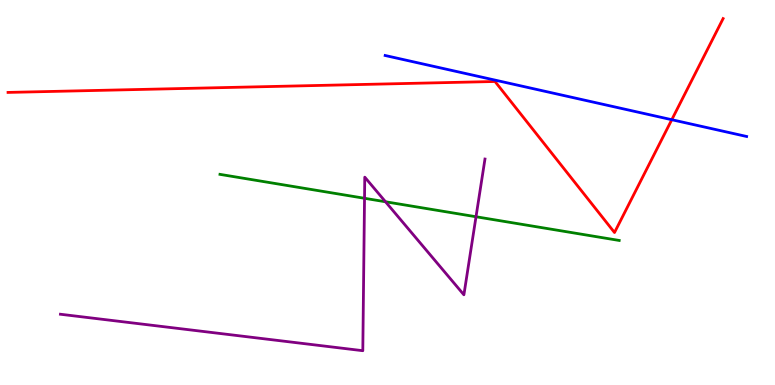[{'lines': ['blue', 'red'], 'intersections': [{'x': 8.67, 'y': 6.89}]}, {'lines': ['green', 'red'], 'intersections': []}, {'lines': ['purple', 'red'], 'intersections': []}, {'lines': ['blue', 'green'], 'intersections': []}, {'lines': ['blue', 'purple'], 'intersections': []}, {'lines': ['green', 'purple'], 'intersections': [{'x': 4.7, 'y': 4.85}, {'x': 4.97, 'y': 4.76}, {'x': 6.14, 'y': 4.37}]}]